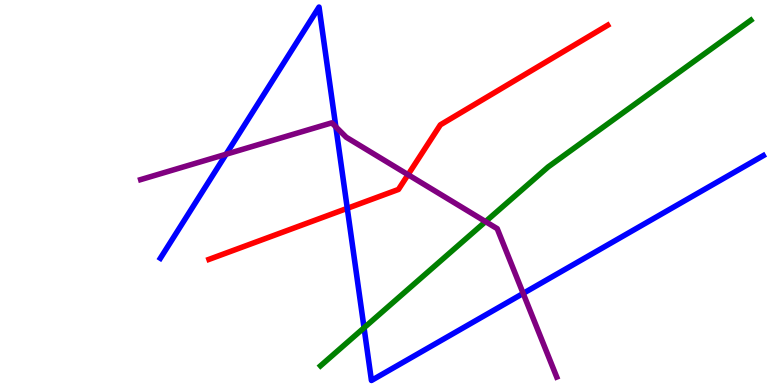[{'lines': ['blue', 'red'], 'intersections': [{'x': 4.48, 'y': 4.59}]}, {'lines': ['green', 'red'], 'intersections': []}, {'lines': ['purple', 'red'], 'intersections': [{'x': 5.27, 'y': 5.46}]}, {'lines': ['blue', 'green'], 'intersections': [{'x': 4.7, 'y': 1.49}]}, {'lines': ['blue', 'purple'], 'intersections': [{'x': 2.92, 'y': 5.99}, {'x': 4.33, 'y': 6.7}, {'x': 6.75, 'y': 2.38}]}, {'lines': ['green', 'purple'], 'intersections': [{'x': 6.27, 'y': 4.24}]}]